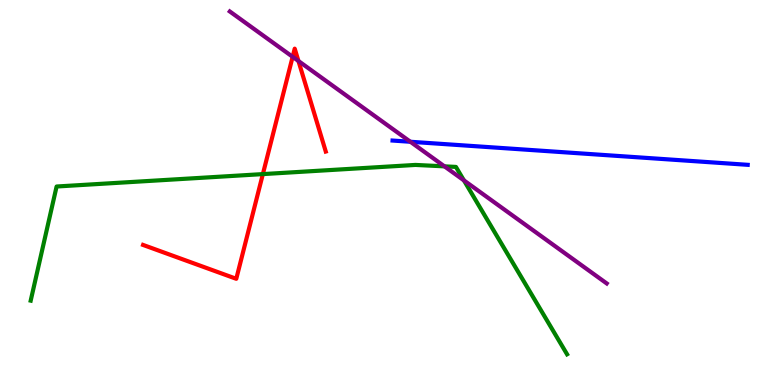[{'lines': ['blue', 'red'], 'intersections': []}, {'lines': ['green', 'red'], 'intersections': [{'x': 3.39, 'y': 5.48}]}, {'lines': ['purple', 'red'], 'intersections': [{'x': 3.78, 'y': 8.52}, {'x': 3.85, 'y': 8.42}]}, {'lines': ['blue', 'green'], 'intersections': []}, {'lines': ['blue', 'purple'], 'intersections': [{'x': 5.3, 'y': 6.32}]}, {'lines': ['green', 'purple'], 'intersections': [{'x': 5.73, 'y': 5.68}, {'x': 5.99, 'y': 5.31}]}]